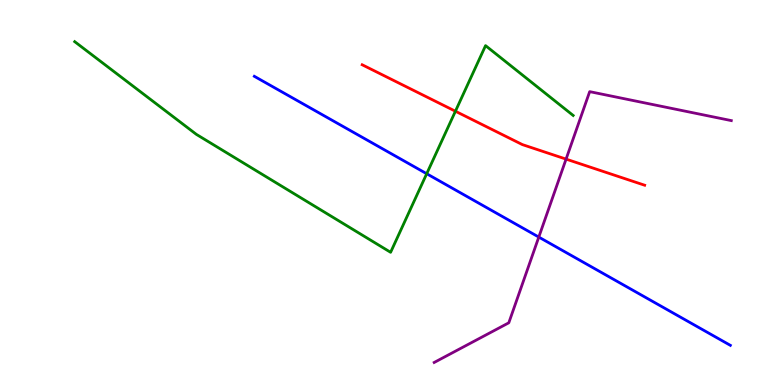[{'lines': ['blue', 'red'], 'intersections': []}, {'lines': ['green', 'red'], 'intersections': [{'x': 5.88, 'y': 7.11}]}, {'lines': ['purple', 'red'], 'intersections': [{'x': 7.3, 'y': 5.87}]}, {'lines': ['blue', 'green'], 'intersections': [{'x': 5.51, 'y': 5.49}]}, {'lines': ['blue', 'purple'], 'intersections': [{'x': 6.95, 'y': 3.84}]}, {'lines': ['green', 'purple'], 'intersections': []}]